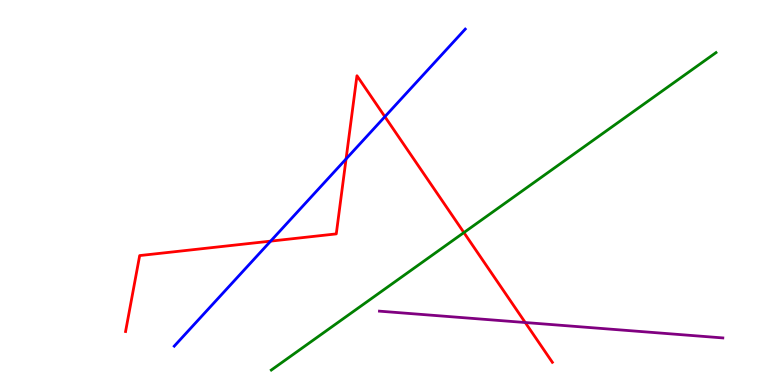[{'lines': ['blue', 'red'], 'intersections': [{'x': 3.49, 'y': 3.74}, {'x': 4.47, 'y': 5.87}, {'x': 4.97, 'y': 6.97}]}, {'lines': ['green', 'red'], 'intersections': [{'x': 5.99, 'y': 3.96}]}, {'lines': ['purple', 'red'], 'intersections': [{'x': 6.78, 'y': 1.62}]}, {'lines': ['blue', 'green'], 'intersections': []}, {'lines': ['blue', 'purple'], 'intersections': []}, {'lines': ['green', 'purple'], 'intersections': []}]